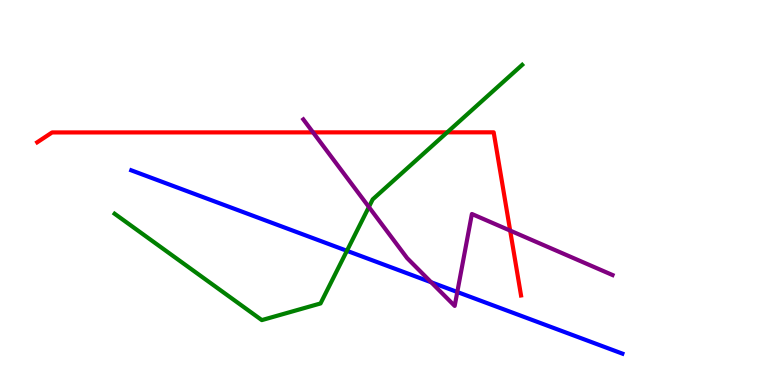[{'lines': ['blue', 'red'], 'intersections': []}, {'lines': ['green', 'red'], 'intersections': [{'x': 5.77, 'y': 6.56}]}, {'lines': ['purple', 'red'], 'intersections': [{'x': 4.04, 'y': 6.56}, {'x': 6.58, 'y': 4.01}]}, {'lines': ['blue', 'green'], 'intersections': [{'x': 4.48, 'y': 3.49}]}, {'lines': ['blue', 'purple'], 'intersections': [{'x': 5.56, 'y': 2.67}, {'x': 5.9, 'y': 2.42}]}, {'lines': ['green', 'purple'], 'intersections': [{'x': 4.76, 'y': 4.62}]}]